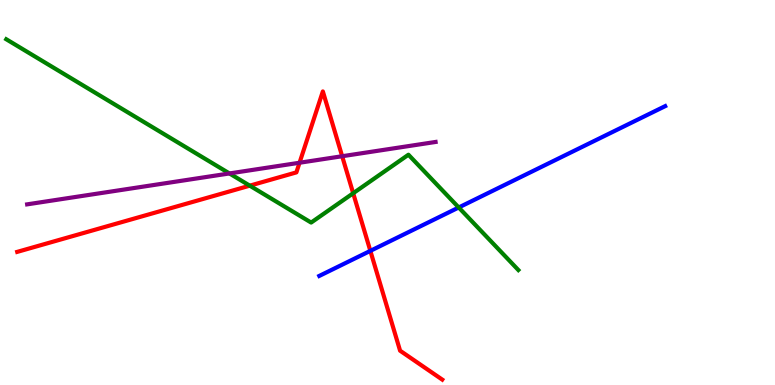[{'lines': ['blue', 'red'], 'intersections': [{'x': 4.78, 'y': 3.48}]}, {'lines': ['green', 'red'], 'intersections': [{'x': 3.22, 'y': 5.18}, {'x': 4.56, 'y': 4.98}]}, {'lines': ['purple', 'red'], 'intersections': [{'x': 3.87, 'y': 5.77}, {'x': 4.42, 'y': 5.94}]}, {'lines': ['blue', 'green'], 'intersections': [{'x': 5.92, 'y': 4.61}]}, {'lines': ['blue', 'purple'], 'intersections': []}, {'lines': ['green', 'purple'], 'intersections': [{'x': 2.96, 'y': 5.49}]}]